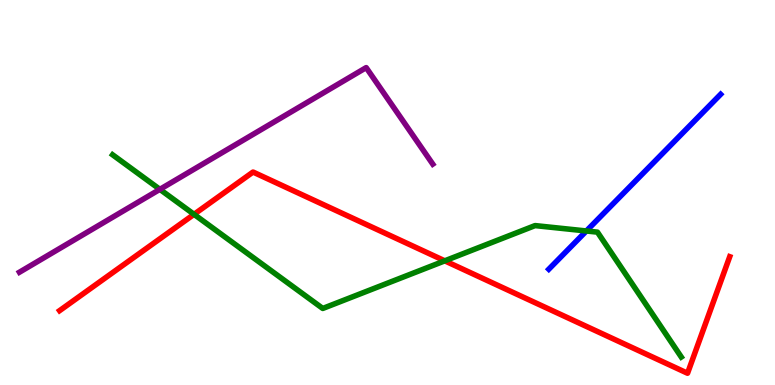[{'lines': ['blue', 'red'], 'intersections': []}, {'lines': ['green', 'red'], 'intersections': [{'x': 2.5, 'y': 4.43}, {'x': 5.74, 'y': 3.23}]}, {'lines': ['purple', 'red'], 'intersections': []}, {'lines': ['blue', 'green'], 'intersections': [{'x': 7.57, 'y': 4.0}]}, {'lines': ['blue', 'purple'], 'intersections': []}, {'lines': ['green', 'purple'], 'intersections': [{'x': 2.06, 'y': 5.08}]}]